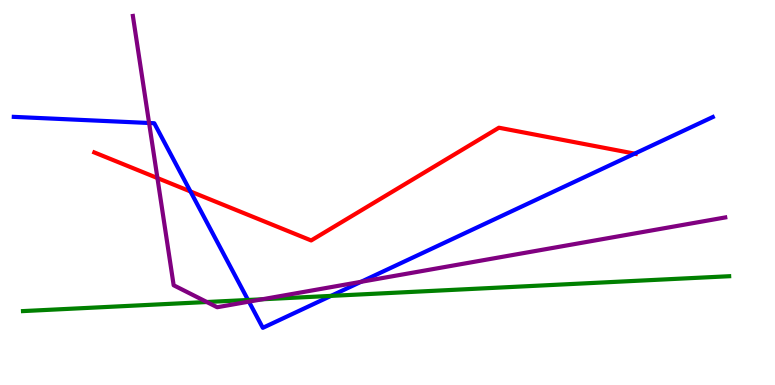[{'lines': ['blue', 'red'], 'intersections': [{'x': 2.46, 'y': 5.03}, {'x': 8.19, 'y': 6.01}]}, {'lines': ['green', 'red'], 'intersections': []}, {'lines': ['purple', 'red'], 'intersections': [{'x': 2.03, 'y': 5.38}]}, {'lines': ['blue', 'green'], 'intersections': [{'x': 3.2, 'y': 2.21}, {'x': 4.27, 'y': 2.31}]}, {'lines': ['blue', 'purple'], 'intersections': [{'x': 1.92, 'y': 6.81}, {'x': 3.21, 'y': 2.17}, {'x': 4.66, 'y': 2.68}]}, {'lines': ['green', 'purple'], 'intersections': [{'x': 2.67, 'y': 2.16}, {'x': 3.38, 'y': 2.23}]}]